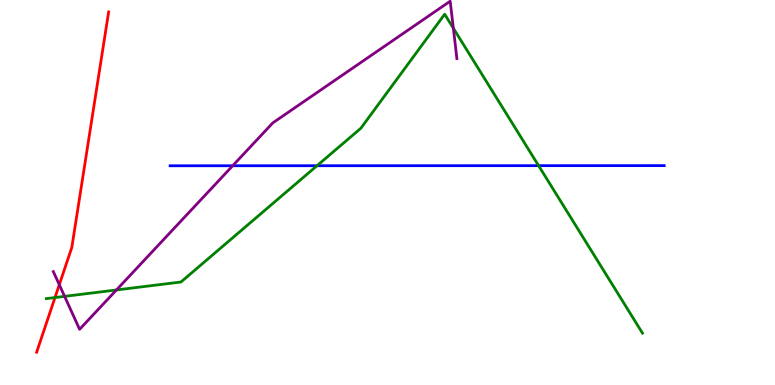[{'lines': ['blue', 'red'], 'intersections': []}, {'lines': ['green', 'red'], 'intersections': [{'x': 0.71, 'y': 2.27}]}, {'lines': ['purple', 'red'], 'intersections': [{'x': 0.765, 'y': 2.6}]}, {'lines': ['blue', 'green'], 'intersections': [{'x': 4.09, 'y': 5.7}, {'x': 6.95, 'y': 5.7}]}, {'lines': ['blue', 'purple'], 'intersections': [{'x': 3.0, 'y': 5.69}]}, {'lines': ['green', 'purple'], 'intersections': [{'x': 0.834, 'y': 2.3}, {'x': 1.5, 'y': 2.47}, {'x': 5.85, 'y': 9.27}]}]